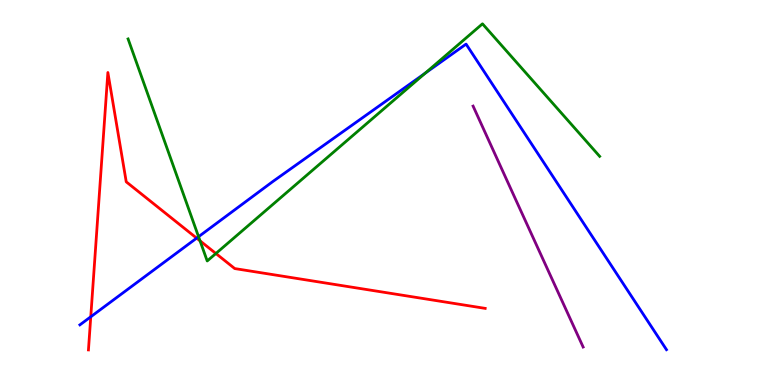[{'lines': ['blue', 'red'], 'intersections': [{'x': 1.17, 'y': 1.77}, {'x': 2.54, 'y': 3.82}]}, {'lines': ['green', 'red'], 'intersections': [{'x': 2.58, 'y': 3.74}, {'x': 2.79, 'y': 3.42}]}, {'lines': ['purple', 'red'], 'intersections': []}, {'lines': ['blue', 'green'], 'intersections': [{'x': 2.56, 'y': 3.85}, {'x': 5.49, 'y': 8.1}]}, {'lines': ['blue', 'purple'], 'intersections': []}, {'lines': ['green', 'purple'], 'intersections': []}]